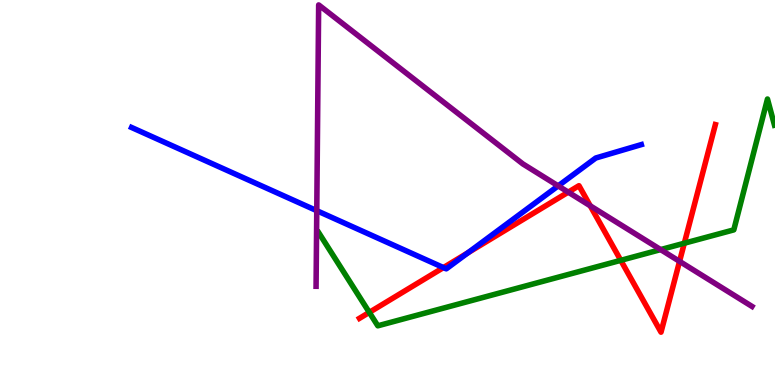[{'lines': ['blue', 'red'], 'intersections': [{'x': 5.72, 'y': 3.05}, {'x': 6.04, 'y': 3.44}]}, {'lines': ['green', 'red'], 'intersections': [{'x': 4.77, 'y': 1.89}, {'x': 8.01, 'y': 3.24}, {'x': 8.83, 'y': 3.68}]}, {'lines': ['purple', 'red'], 'intersections': [{'x': 7.33, 'y': 5.01}, {'x': 7.62, 'y': 4.65}, {'x': 8.77, 'y': 3.21}]}, {'lines': ['blue', 'green'], 'intersections': []}, {'lines': ['blue', 'purple'], 'intersections': [{'x': 4.09, 'y': 4.53}, {'x': 7.2, 'y': 5.17}]}, {'lines': ['green', 'purple'], 'intersections': [{'x': 8.52, 'y': 3.52}]}]